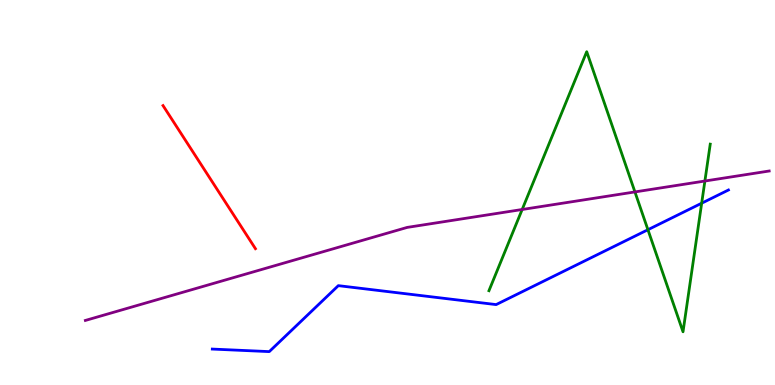[{'lines': ['blue', 'red'], 'intersections': []}, {'lines': ['green', 'red'], 'intersections': []}, {'lines': ['purple', 'red'], 'intersections': []}, {'lines': ['blue', 'green'], 'intersections': [{'x': 8.36, 'y': 4.03}, {'x': 9.05, 'y': 4.72}]}, {'lines': ['blue', 'purple'], 'intersections': []}, {'lines': ['green', 'purple'], 'intersections': [{'x': 6.74, 'y': 4.56}, {'x': 8.19, 'y': 5.01}, {'x': 9.1, 'y': 5.3}]}]